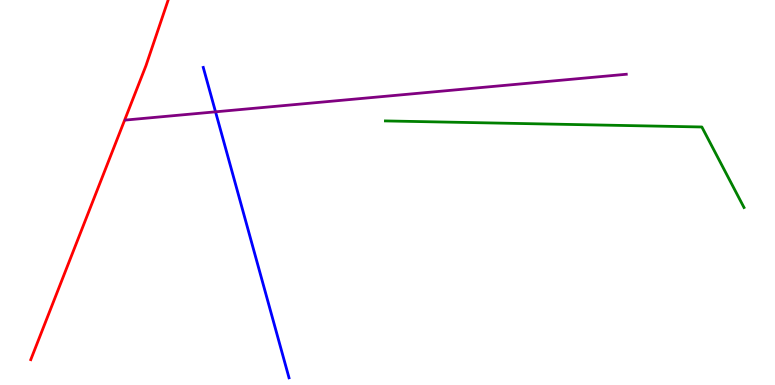[{'lines': ['blue', 'red'], 'intersections': []}, {'lines': ['green', 'red'], 'intersections': []}, {'lines': ['purple', 'red'], 'intersections': []}, {'lines': ['blue', 'green'], 'intersections': []}, {'lines': ['blue', 'purple'], 'intersections': [{'x': 2.78, 'y': 7.1}]}, {'lines': ['green', 'purple'], 'intersections': []}]